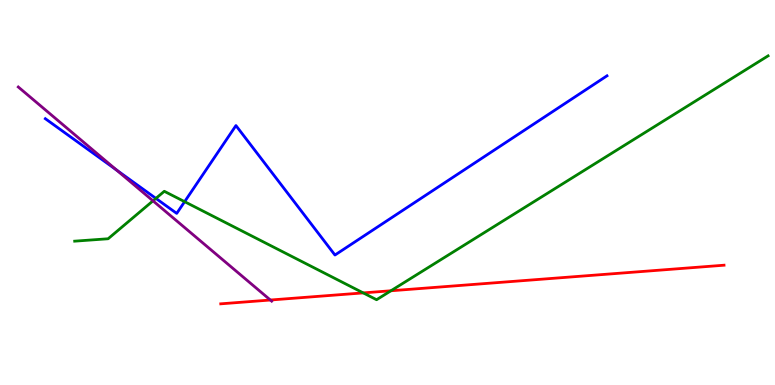[{'lines': ['blue', 'red'], 'intersections': []}, {'lines': ['green', 'red'], 'intersections': [{'x': 4.69, 'y': 2.39}, {'x': 5.04, 'y': 2.45}]}, {'lines': ['purple', 'red'], 'intersections': [{'x': 3.49, 'y': 2.21}]}, {'lines': ['blue', 'green'], 'intersections': [{'x': 2.01, 'y': 4.85}, {'x': 2.38, 'y': 4.76}]}, {'lines': ['blue', 'purple'], 'intersections': [{'x': 1.5, 'y': 5.58}]}, {'lines': ['green', 'purple'], 'intersections': [{'x': 1.97, 'y': 4.78}]}]